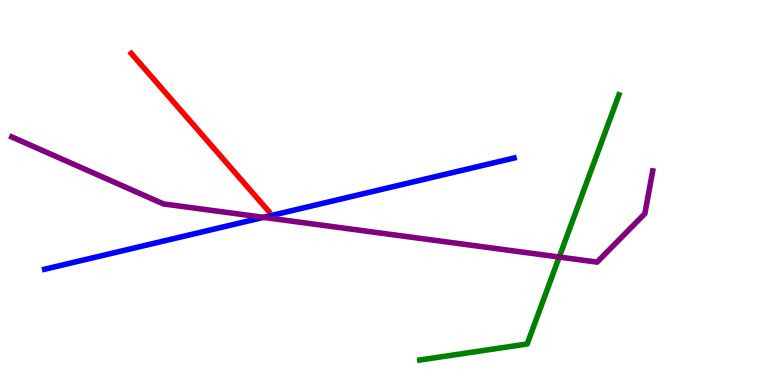[{'lines': ['blue', 'red'], 'intersections': []}, {'lines': ['green', 'red'], 'intersections': []}, {'lines': ['purple', 'red'], 'intersections': []}, {'lines': ['blue', 'green'], 'intersections': []}, {'lines': ['blue', 'purple'], 'intersections': [{'x': 3.4, 'y': 4.35}]}, {'lines': ['green', 'purple'], 'intersections': [{'x': 7.22, 'y': 3.32}]}]